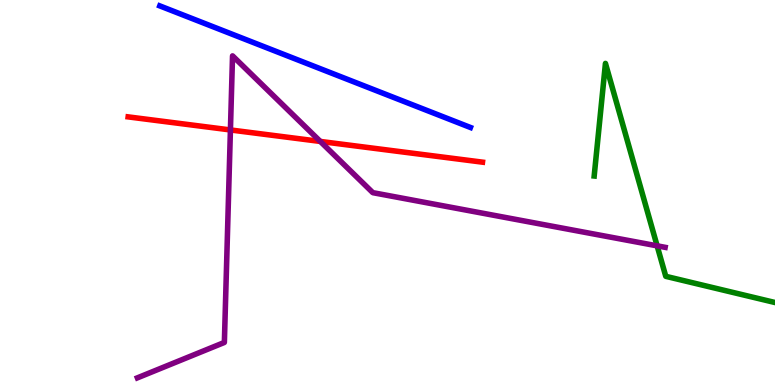[{'lines': ['blue', 'red'], 'intersections': []}, {'lines': ['green', 'red'], 'intersections': []}, {'lines': ['purple', 'red'], 'intersections': [{'x': 2.97, 'y': 6.62}, {'x': 4.13, 'y': 6.33}]}, {'lines': ['blue', 'green'], 'intersections': []}, {'lines': ['blue', 'purple'], 'intersections': []}, {'lines': ['green', 'purple'], 'intersections': [{'x': 8.48, 'y': 3.61}]}]